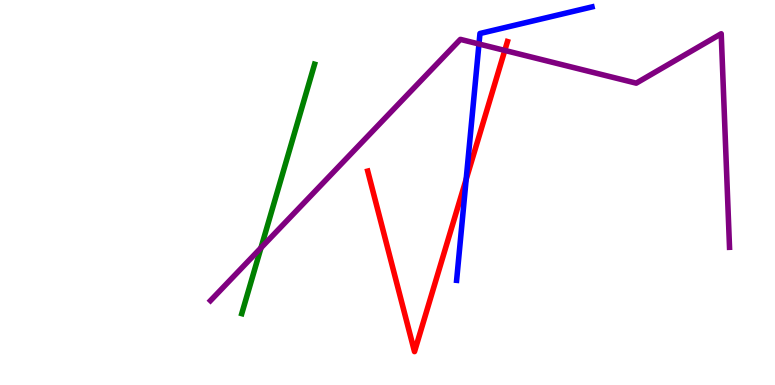[{'lines': ['blue', 'red'], 'intersections': [{'x': 6.02, 'y': 5.34}]}, {'lines': ['green', 'red'], 'intersections': []}, {'lines': ['purple', 'red'], 'intersections': [{'x': 6.51, 'y': 8.69}]}, {'lines': ['blue', 'green'], 'intersections': []}, {'lines': ['blue', 'purple'], 'intersections': [{'x': 6.18, 'y': 8.86}]}, {'lines': ['green', 'purple'], 'intersections': [{'x': 3.37, 'y': 3.56}]}]